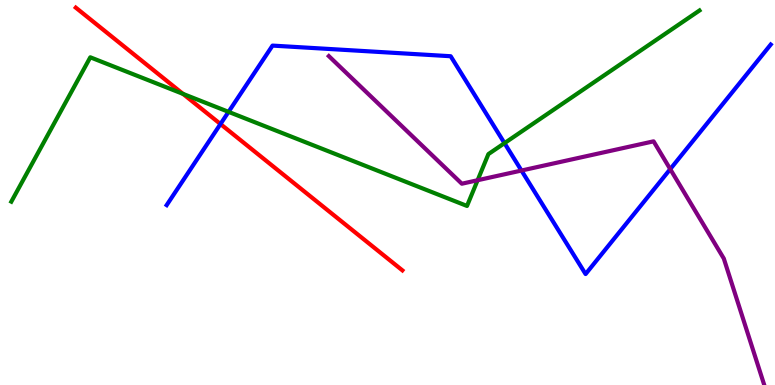[{'lines': ['blue', 'red'], 'intersections': [{'x': 2.84, 'y': 6.78}]}, {'lines': ['green', 'red'], 'intersections': [{'x': 2.36, 'y': 7.56}]}, {'lines': ['purple', 'red'], 'intersections': []}, {'lines': ['blue', 'green'], 'intersections': [{'x': 2.95, 'y': 7.09}, {'x': 6.51, 'y': 6.28}]}, {'lines': ['blue', 'purple'], 'intersections': [{'x': 6.73, 'y': 5.57}, {'x': 8.65, 'y': 5.61}]}, {'lines': ['green', 'purple'], 'intersections': [{'x': 6.16, 'y': 5.32}]}]